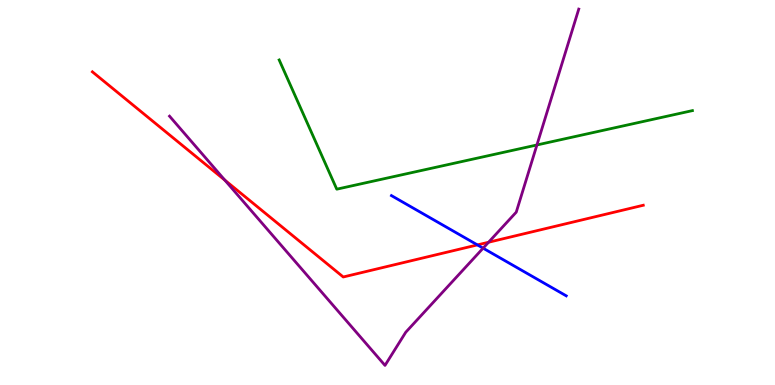[{'lines': ['blue', 'red'], 'intersections': [{'x': 6.16, 'y': 3.64}]}, {'lines': ['green', 'red'], 'intersections': []}, {'lines': ['purple', 'red'], 'intersections': [{'x': 2.9, 'y': 5.32}, {'x': 6.3, 'y': 3.71}]}, {'lines': ['blue', 'green'], 'intersections': []}, {'lines': ['blue', 'purple'], 'intersections': [{'x': 6.23, 'y': 3.55}]}, {'lines': ['green', 'purple'], 'intersections': [{'x': 6.93, 'y': 6.23}]}]